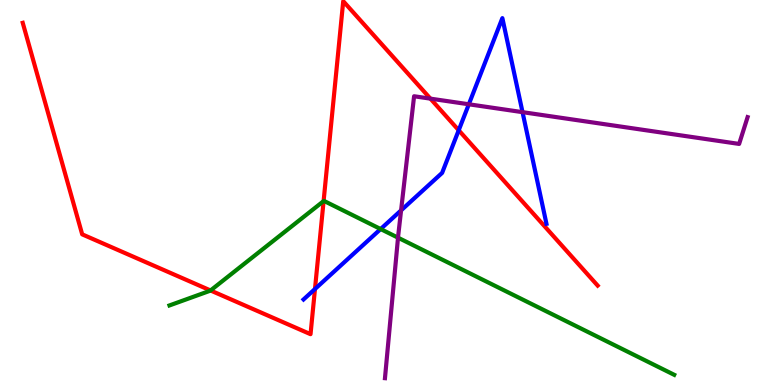[{'lines': ['blue', 'red'], 'intersections': [{'x': 4.06, 'y': 2.49}, {'x': 5.92, 'y': 6.62}]}, {'lines': ['green', 'red'], 'intersections': [{'x': 2.72, 'y': 2.46}, {'x': 4.18, 'y': 4.78}]}, {'lines': ['purple', 'red'], 'intersections': [{'x': 5.55, 'y': 7.44}]}, {'lines': ['blue', 'green'], 'intersections': [{'x': 4.91, 'y': 4.05}]}, {'lines': ['blue', 'purple'], 'intersections': [{'x': 5.18, 'y': 4.54}, {'x': 6.05, 'y': 7.29}, {'x': 6.74, 'y': 7.09}]}, {'lines': ['green', 'purple'], 'intersections': [{'x': 5.14, 'y': 3.83}]}]